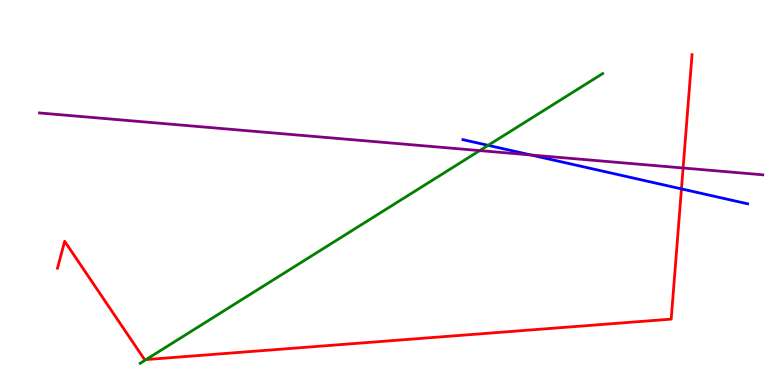[{'lines': ['blue', 'red'], 'intersections': [{'x': 8.79, 'y': 5.09}]}, {'lines': ['green', 'red'], 'intersections': [{'x': 1.89, 'y': 0.66}]}, {'lines': ['purple', 'red'], 'intersections': [{'x': 8.81, 'y': 5.64}]}, {'lines': ['blue', 'green'], 'intersections': [{'x': 6.3, 'y': 6.23}]}, {'lines': ['blue', 'purple'], 'intersections': [{'x': 6.85, 'y': 5.97}]}, {'lines': ['green', 'purple'], 'intersections': [{'x': 6.19, 'y': 6.09}]}]